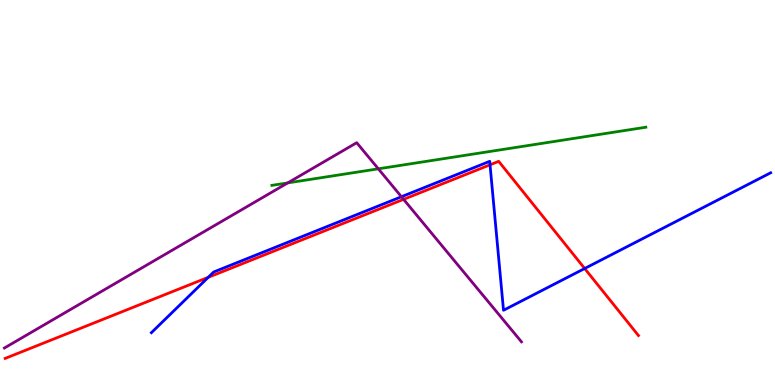[{'lines': ['blue', 'red'], 'intersections': [{'x': 2.69, 'y': 2.8}, {'x': 6.32, 'y': 5.72}, {'x': 7.54, 'y': 3.03}]}, {'lines': ['green', 'red'], 'intersections': []}, {'lines': ['purple', 'red'], 'intersections': [{'x': 5.21, 'y': 4.82}]}, {'lines': ['blue', 'green'], 'intersections': []}, {'lines': ['blue', 'purple'], 'intersections': [{'x': 5.18, 'y': 4.89}]}, {'lines': ['green', 'purple'], 'intersections': [{'x': 3.71, 'y': 5.25}, {'x': 4.88, 'y': 5.62}]}]